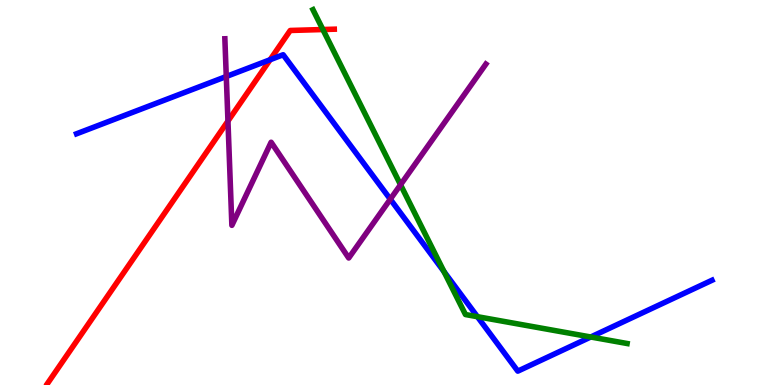[{'lines': ['blue', 'red'], 'intersections': [{'x': 3.49, 'y': 8.45}]}, {'lines': ['green', 'red'], 'intersections': [{'x': 4.17, 'y': 9.23}]}, {'lines': ['purple', 'red'], 'intersections': [{'x': 2.94, 'y': 6.86}]}, {'lines': ['blue', 'green'], 'intersections': [{'x': 5.73, 'y': 2.95}, {'x': 6.16, 'y': 1.77}, {'x': 7.62, 'y': 1.25}]}, {'lines': ['blue', 'purple'], 'intersections': [{'x': 2.92, 'y': 8.01}, {'x': 5.04, 'y': 4.83}]}, {'lines': ['green', 'purple'], 'intersections': [{'x': 5.17, 'y': 5.2}]}]